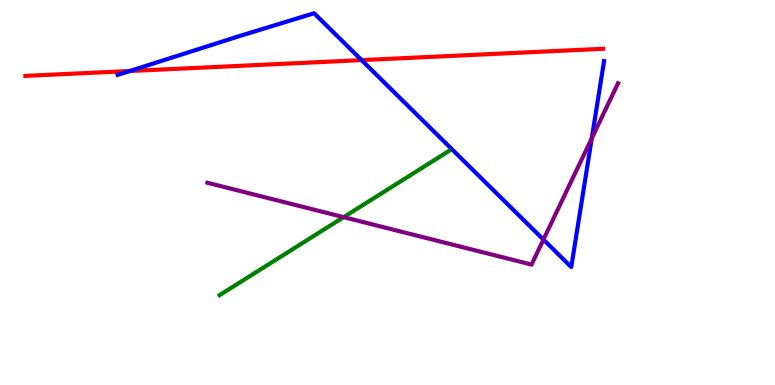[{'lines': ['blue', 'red'], 'intersections': [{'x': 1.68, 'y': 8.16}, {'x': 4.67, 'y': 8.44}]}, {'lines': ['green', 'red'], 'intersections': []}, {'lines': ['purple', 'red'], 'intersections': []}, {'lines': ['blue', 'green'], 'intersections': []}, {'lines': ['blue', 'purple'], 'intersections': [{'x': 7.01, 'y': 3.78}, {'x': 7.64, 'y': 6.41}]}, {'lines': ['green', 'purple'], 'intersections': [{'x': 4.43, 'y': 4.36}]}]